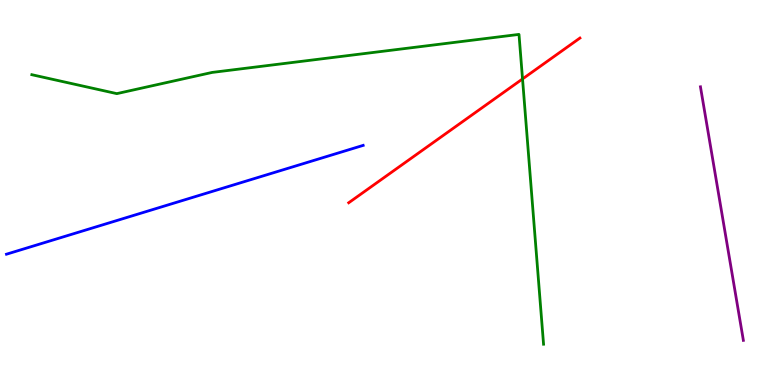[{'lines': ['blue', 'red'], 'intersections': []}, {'lines': ['green', 'red'], 'intersections': [{'x': 6.74, 'y': 7.95}]}, {'lines': ['purple', 'red'], 'intersections': []}, {'lines': ['blue', 'green'], 'intersections': []}, {'lines': ['blue', 'purple'], 'intersections': []}, {'lines': ['green', 'purple'], 'intersections': []}]